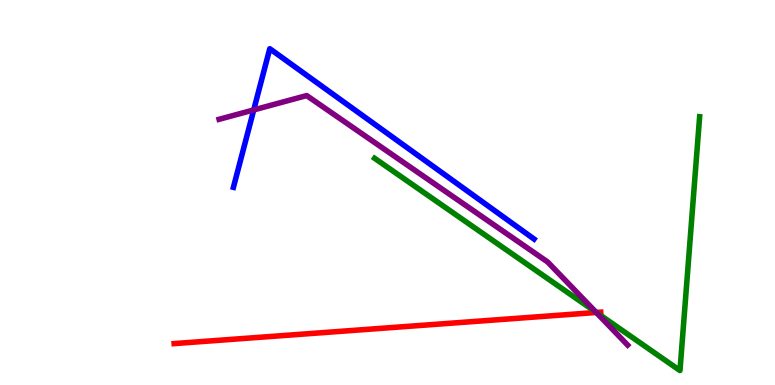[{'lines': ['blue', 'red'], 'intersections': []}, {'lines': ['green', 'red'], 'intersections': [{'x': 7.7, 'y': 1.88}]}, {'lines': ['purple', 'red'], 'intersections': [{'x': 7.69, 'y': 1.88}]}, {'lines': ['blue', 'green'], 'intersections': []}, {'lines': ['blue', 'purple'], 'intersections': [{'x': 3.27, 'y': 7.14}]}, {'lines': ['green', 'purple'], 'intersections': [{'x': 7.69, 'y': 1.89}]}]